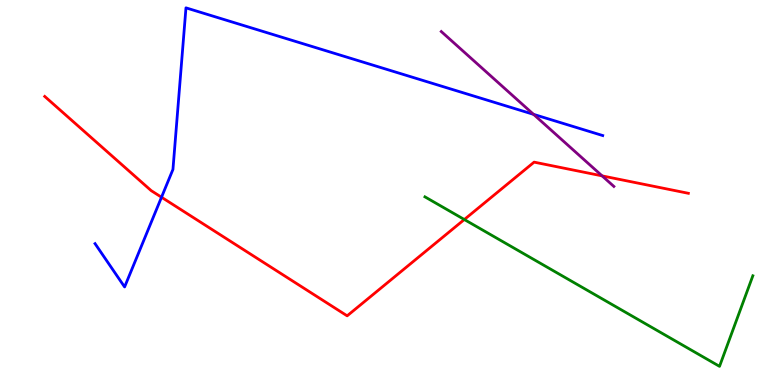[{'lines': ['blue', 'red'], 'intersections': [{'x': 2.08, 'y': 4.88}]}, {'lines': ['green', 'red'], 'intersections': [{'x': 5.99, 'y': 4.3}]}, {'lines': ['purple', 'red'], 'intersections': [{'x': 7.77, 'y': 5.43}]}, {'lines': ['blue', 'green'], 'intersections': []}, {'lines': ['blue', 'purple'], 'intersections': [{'x': 6.88, 'y': 7.03}]}, {'lines': ['green', 'purple'], 'intersections': []}]